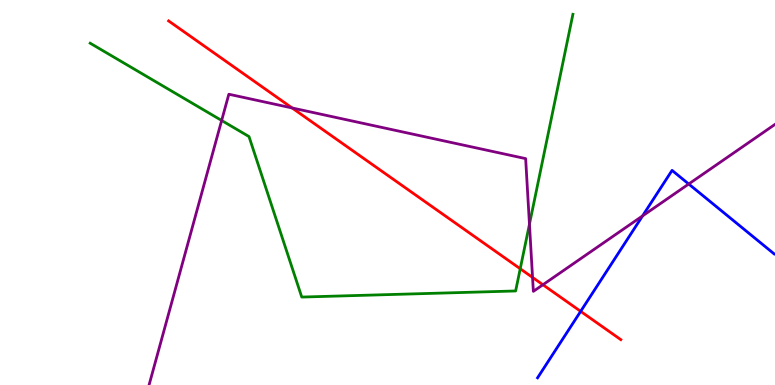[{'lines': ['blue', 'red'], 'intersections': [{'x': 7.49, 'y': 1.91}]}, {'lines': ['green', 'red'], 'intersections': [{'x': 6.71, 'y': 3.02}]}, {'lines': ['purple', 'red'], 'intersections': [{'x': 3.77, 'y': 7.2}, {'x': 6.87, 'y': 2.79}, {'x': 7.01, 'y': 2.6}]}, {'lines': ['blue', 'green'], 'intersections': []}, {'lines': ['blue', 'purple'], 'intersections': [{'x': 8.29, 'y': 4.39}, {'x': 8.89, 'y': 5.22}]}, {'lines': ['green', 'purple'], 'intersections': [{'x': 2.86, 'y': 6.87}, {'x': 6.83, 'y': 4.18}]}]